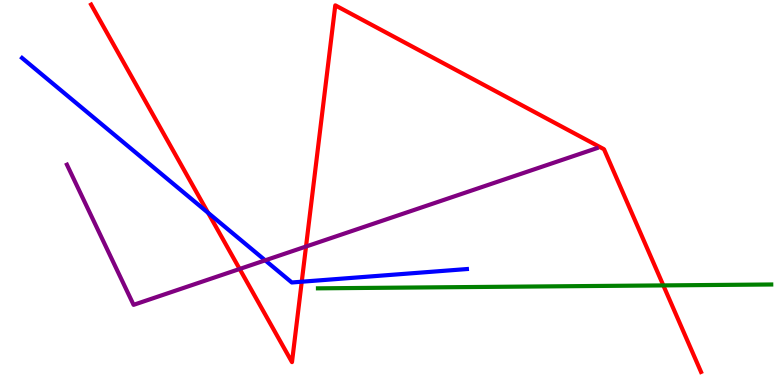[{'lines': ['blue', 'red'], 'intersections': [{'x': 2.68, 'y': 4.47}, {'x': 3.89, 'y': 2.68}]}, {'lines': ['green', 'red'], 'intersections': [{'x': 8.56, 'y': 2.59}]}, {'lines': ['purple', 'red'], 'intersections': [{'x': 3.09, 'y': 3.01}, {'x': 3.95, 'y': 3.6}]}, {'lines': ['blue', 'green'], 'intersections': []}, {'lines': ['blue', 'purple'], 'intersections': [{'x': 3.42, 'y': 3.24}]}, {'lines': ['green', 'purple'], 'intersections': []}]